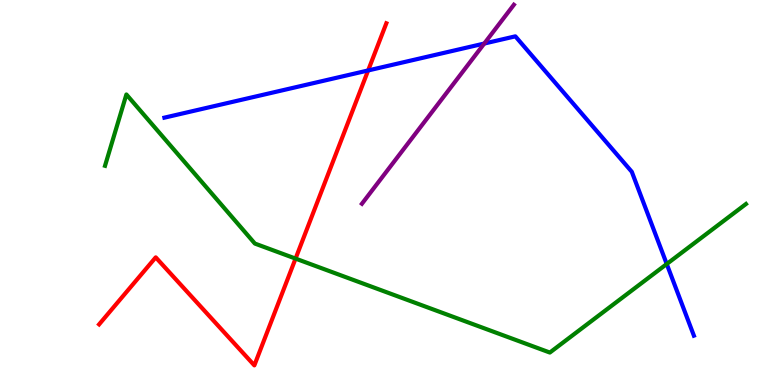[{'lines': ['blue', 'red'], 'intersections': [{'x': 4.75, 'y': 8.17}]}, {'lines': ['green', 'red'], 'intersections': [{'x': 3.81, 'y': 3.28}]}, {'lines': ['purple', 'red'], 'intersections': []}, {'lines': ['blue', 'green'], 'intersections': [{'x': 8.6, 'y': 3.14}]}, {'lines': ['blue', 'purple'], 'intersections': [{'x': 6.25, 'y': 8.87}]}, {'lines': ['green', 'purple'], 'intersections': []}]